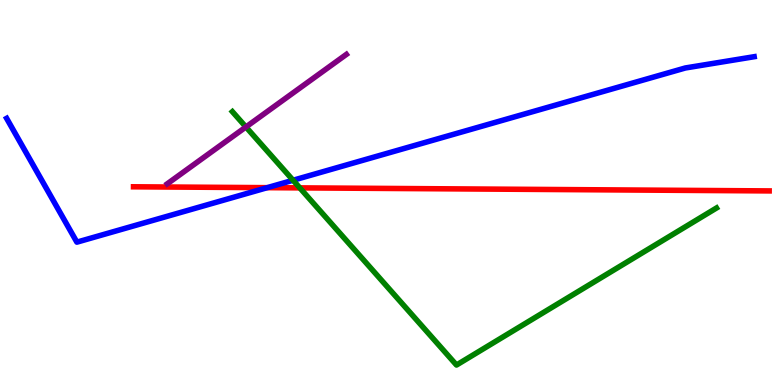[{'lines': ['blue', 'red'], 'intersections': [{'x': 3.45, 'y': 5.13}]}, {'lines': ['green', 'red'], 'intersections': [{'x': 3.87, 'y': 5.12}]}, {'lines': ['purple', 'red'], 'intersections': []}, {'lines': ['blue', 'green'], 'intersections': [{'x': 3.78, 'y': 5.32}]}, {'lines': ['blue', 'purple'], 'intersections': []}, {'lines': ['green', 'purple'], 'intersections': [{'x': 3.17, 'y': 6.7}]}]